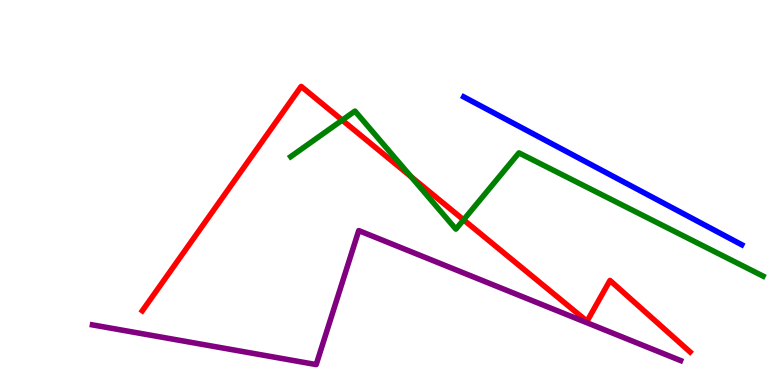[{'lines': ['blue', 'red'], 'intersections': []}, {'lines': ['green', 'red'], 'intersections': [{'x': 4.42, 'y': 6.88}, {'x': 5.3, 'y': 5.41}, {'x': 5.98, 'y': 4.29}]}, {'lines': ['purple', 'red'], 'intersections': []}, {'lines': ['blue', 'green'], 'intersections': []}, {'lines': ['blue', 'purple'], 'intersections': []}, {'lines': ['green', 'purple'], 'intersections': []}]